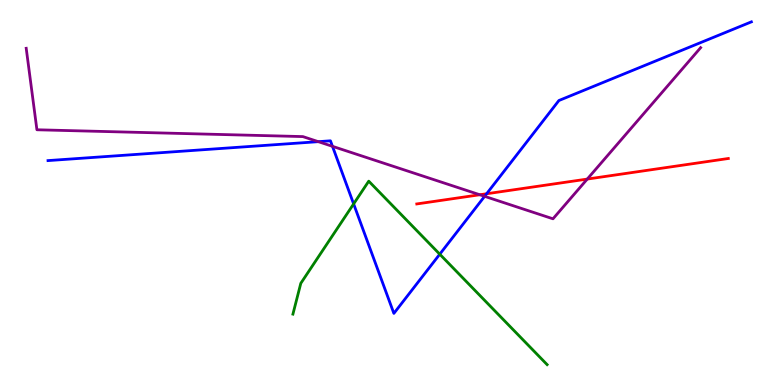[{'lines': ['blue', 'red'], 'intersections': [{'x': 6.28, 'y': 4.97}]}, {'lines': ['green', 'red'], 'intersections': []}, {'lines': ['purple', 'red'], 'intersections': [{'x': 6.19, 'y': 4.94}, {'x': 7.58, 'y': 5.35}]}, {'lines': ['blue', 'green'], 'intersections': [{'x': 4.56, 'y': 4.7}, {'x': 5.67, 'y': 3.4}]}, {'lines': ['blue', 'purple'], 'intersections': [{'x': 4.11, 'y': 6.32}, {'x': 4.29, 'y': 6.2}, {'x': 6.25, 'y': 4.9}]}, {'lines': ['green', 'purple'], 'intersections': []}]